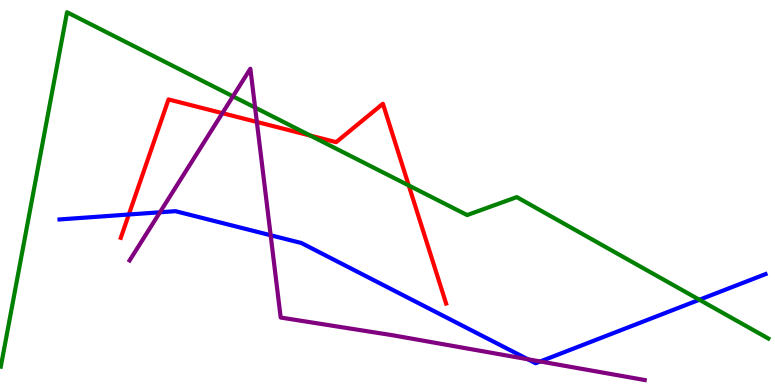[{'lines': ['blue', 'red'], 'intersections': [{'x': 1.66, 'y': 4.43}]}, {'lines': ['green', 'red'], 'intersections': [{'x': 4.01, 'y': 6.48}, {'x': 5.27, 'y': 5.18}]}, {'lines': ['purple', 'red'], 'intersections': [{'x': 2.87, 'y': 7.06}, {'x': 3.31, 'y': 6.83}]}, {'lines': ['blue', 'green'], 'intersections': [{'x': 9.02, 'y': 2.21}]}, {'lines': ['blue', 'purple'], 'intersections': [{'x': 2.06, 'y': 4.49}, {'x': 3.49, 'y': 3.89}, {'x': 6.81, 'y': 0.668}, {'x': 6.97, 'y': 0.611}]}, {'lines': ['green', 'purple'], 'intersections': [{'x': 3.01, 'y': 7.5}, {'x': 3.29, 'y': 7.21}]}]